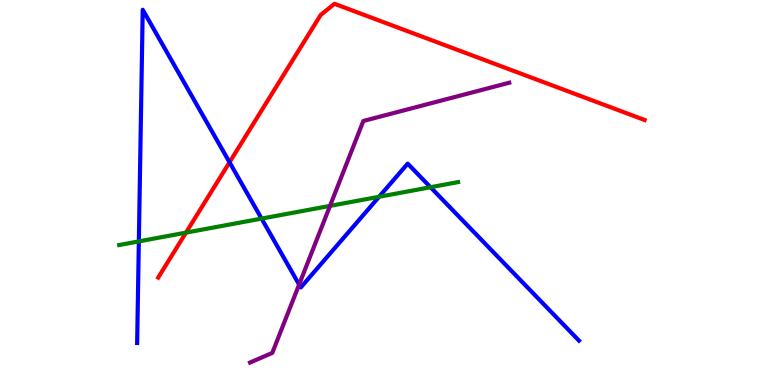[{'lines': ['blue', 'red'], 'intersections': [{'x': 2.96, 'y': 5.78}]}, {'lines': ['green', 'red'], 'intersections': [{'x': 2.4, 'y': 3.96}]}, {'lines': ['purple', 'red'], 'intersections': []}, {'lines': ['blue', 'green'], 'intersections': [{'x': 1.79, 'y': 3.73}, {'x': 3.38, 'y': 4.32}, {'x': 4.89, 'y': 4.89}, {'x': 5.55, 'y': 5.14}]}, {'lines': ['blue', 'purple'], 'intersections': [{'x': 3.86, 'y': 2.61}]}, {'lines': ['green', 'purple'], 'intersections': [{'x': 4.26, 'y': 4.65}]}]